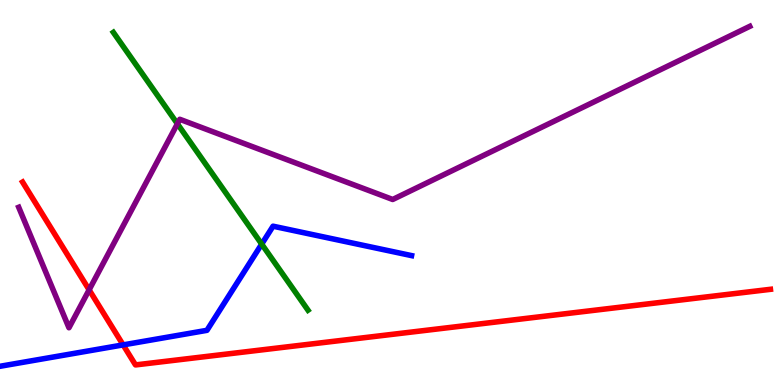[{'lines': ['blue', 'red'], 'intersections': [{'x': 1.59, 'y': 1.04}]}, {'lines': ['green', 'red'], 'intersections': []}, {'lines': ['purple', 'red'], 'intersections': [{'x': 1.15, 'y': 2.47}]}, {'lines': ['blue', 'green'], 'intersections': [{'x': 3.38, 'y': 3.66}]}, {'lines': ['blue', 'purple'], 'intersections': []}, {'lines': ['green', 'purple'], 'intersections': [{'x': 2.29, 'y': 6.78}]}]